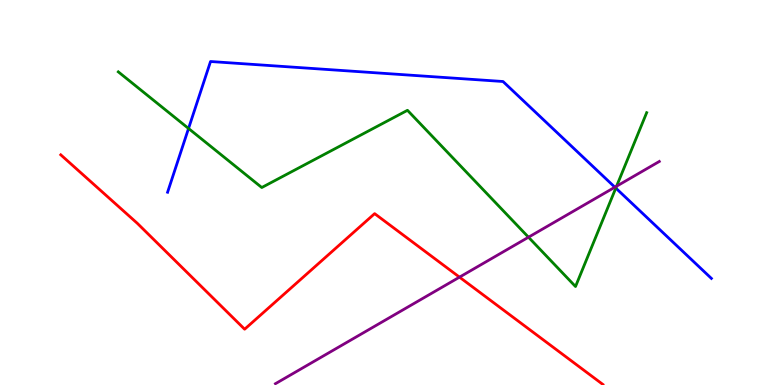[{'lines': ['blue', 'red'], 'intersections': []}, {'lines': ['green', 'red'], 'intersections': []}, {'lines': ['purple', 'red'], 'intersections': [{'x': 5.93, 'y': 2.8}]}, {'lines': ['blue', 'green'], 'intersections': [{'x': 2.43, 'y': 6.66}, {'x': 7.95, 'y': 5.11}]}, {'lines': ['blue', 'purple'], 'intersections': [{'x': 7.93, 'y': 5.14}]}, {'lines': ['green', 'purple'], 'intersections': [{'x': 6.82, 'y': 3.84}, {'x': 7.96, 'y': 5.16}]}]